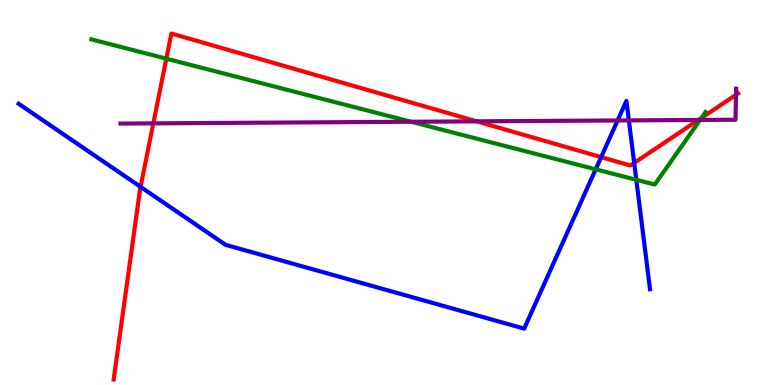[{'lines': ['blue', 'red'], 'intersections': [{'x': 1.81, 'y': 5.15}, {'x': 7.76, 'y': 5.92}, {'x': 8.18, 'y': 5.77}]}, {'lines': ['green', 'red'], 'intersections': [{'x': 2.15, 'y': 8.48}, {'x': 9.05, 'y': 6.94}]}, {'lines': ['purple', 'red'], 'intersections': [{'x': 1.98, 'y': 6.8}, {'x': 6.15, 'y': 6.85}, {'x': 9.01, 'y': 6.88}, {'x': 9.5, 'y': 7.54}]}, {'lines': ['blue', 'green'], 'intersections': [{'x': 7.69, 'y': 5.6}, {'x': 8.21, 'y': 5.33}]}, {'lines': ['blue', 'purple'], 'intersections': [{'x': 7.97, 'y': 6.87}, {'x': 8.11, 'y': 6.87}]}, {'lines': ['green', 'purple'], 'intersections': [{'x': 5.3, 'y': 6.84}, {'x': 9.03, 'y': 6.88}]}]